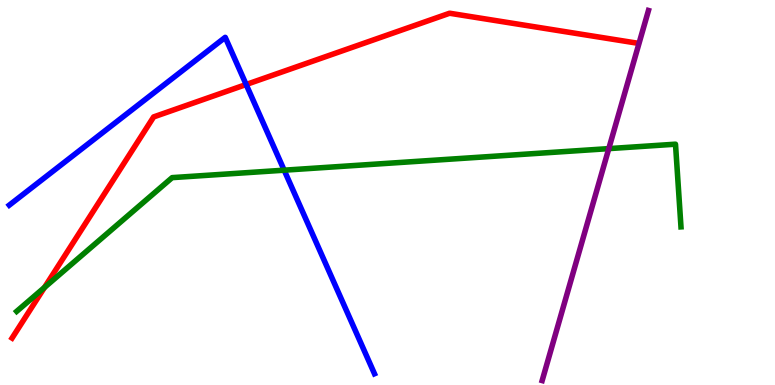[{'lines': ['blue', 'red'], 'intersections': [{'x': 3.18, 'y': 7.8}]}, {'lines': ['green', 'red'], 'intersections': [{'x': 0.574, 'y': 2.53}]}, {'lines': ['purple', 'red'], 'intersections': []}, {'lines': ['blue', 'green'], 'intersections': [{'x': 3.67, 'y': 5.58}]}, {'lines': ['blue', 'purple'], 'intersections': []}, {'lines': ['green', 'purple'], 'intersections': [{'x': 7.86, 'y': 6.14}]}]